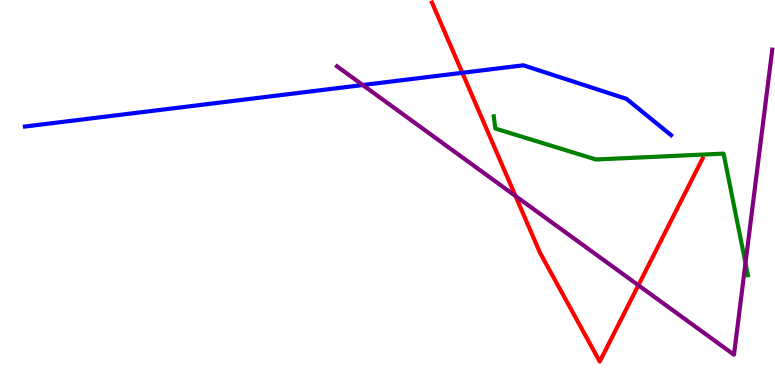[{'lines': ['blue', 'red'], 'intersections': [{'x': 5.97, 'y': 8.11}]}, {'lines': ['green', 'red'], 'intersections': []}, {'lines': ['purple', 'red'], 'intersections': [{'x': 6.65, 'y': 4.91}, {'x': 8.24, 'y': 2.59}]}, {'lines': ['blue', 'green'], 'intersections': []}, {'lines': ['blue', 'purple'], 'intersections': [{'x': 4.68, 'y': 7.79}]}, {'lines': ['green', 'purple'], 'intersections': [{'x': 9.62, 'y': 3.17}]}]